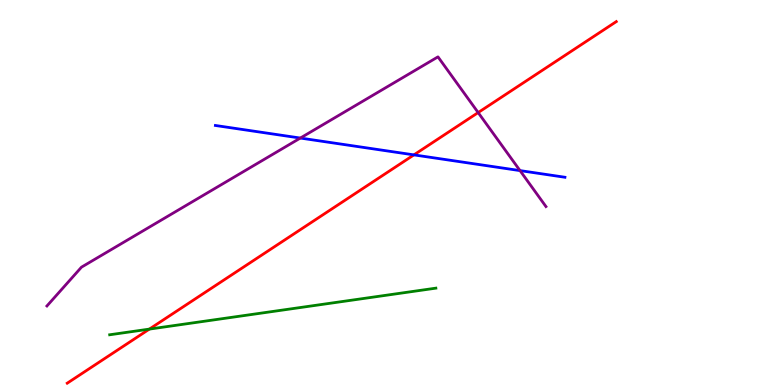[{'lines': ['blue', 'red'], 'intersections': [{'x': 5.34, 'y': 5.98}]}, {'lines': ['green', 'red'], 'intersections': [{'x': 1.93, 'y': 1.45}]}, {'lines': ['purple', 'red'], 'intersections': [{'x': 6.17, 'y': 7.08}]}, {'lines': ['blue', 'green'], 'intersections': []}, {'lines': ['blue', 'purple'], 'intersections': [{'x': 3.88, 'y': 6.41}, {'x': 6.71, 'y': 5.57}]}, {'lines': ['green', 'purple'], 'intersections': []}]